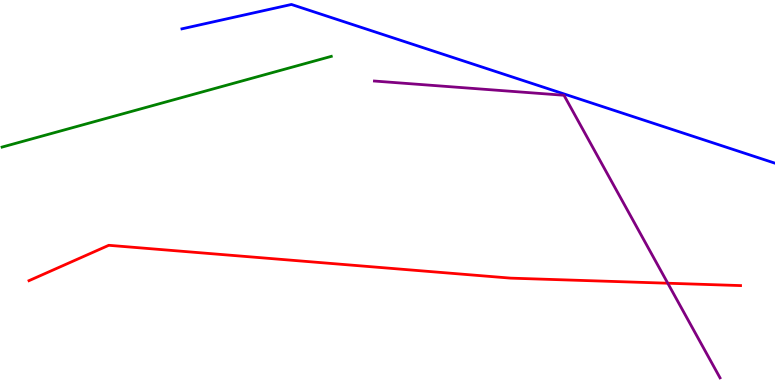[{'lines': ['blue', 'red'], 'intersections': []}, {'lines': ['green', 'red'], 'intersections': []}, {'lines': ['purple', 'red'], 'intersections': [{'x': 8.62, 'y': 2.64}]}, {'lines': ['blue', 'green'], 'intersections': []}, {'lines': ['blue', 'purple'], 'intersections': []}, {'lines': ['green', 'purple'], 'intersections': []}]